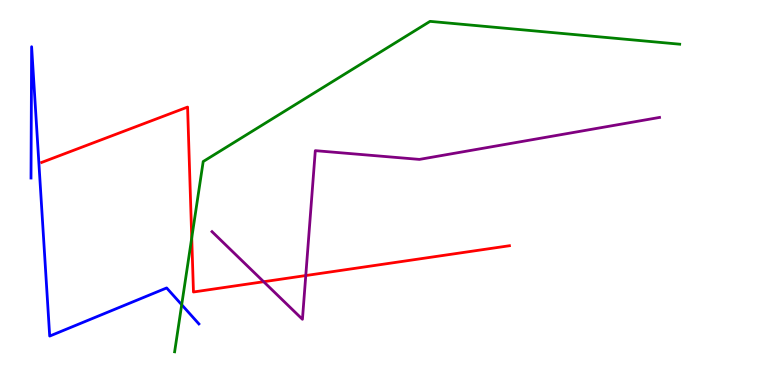[{'lines': ['blue', 'red'], 'intersections': []}, {'lines': ['green', 'red'], 'intersections': [{'x': 2.47, 'y': 3.82}]}, {'lines': ['purple', 'red'], 'intersections': [{'x': 3.4, 'y': 2.68}, {'x': 3.95, 'y': 2.84}]}, {'lines': ['blue', 'green'], 'intersections': [{'x': 2.34, 'y': 2.08}]}, {'lines': ['blue', 'purple'], 'intersections': []}, {'lines': ['green', 'purple'], 'intersections': []}]